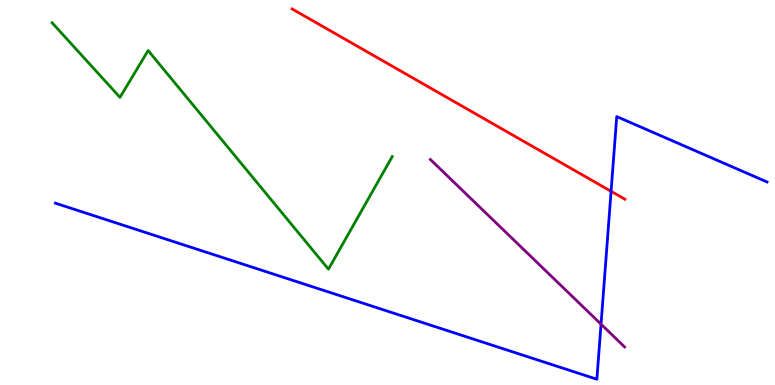[{'lines': ['blue', 'red'], 'intersections': [{'x': 7.89, 'y': 5.03}]}, {'lines': ['green', 'red'], 'intersections': []}, {'lines': ['purple', 'red'], 'intersections': []}, {'lines': ['blue', 'green'], 'intersections': []}, {'lines': ['blue', 'purple'], 'intersections': [{'x': 7.76, 'y': 1.58}]}, {'lines': ['green', 'purple'], 'intersections': []}]